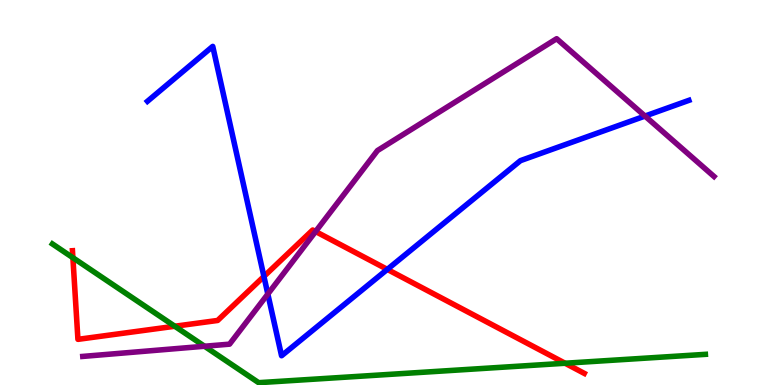[{'lines': ['blue', 'red'], 'intersections': [{'x': 3.41, 'y': 2.82}, {'x': 5.0, 'y': 3.0}]}, {'lines': ['green', 'red'], 'intersections': [{'x': 0.94, 'y': 3.31}, {'x': 2.26, 'y': 1.53}, {'x': 7.29, 'y': 0.565}]}, {'lines': ['purple', 'red'], 'intersections': [{'x': 4.07, 'y': 3.99}]}, {'lines': ['blue', 'green'], 'intersections': []}, {'lines': ['blue', 'purple'], 'intersections': [{'x': 3.46, 'y': 2.36}, {'x': 8.32, 'y': 6.99}]}, {'lines': ['green', 'purple'], 'intersections': [{'x': 2.64, 'y': 1.01}]}]